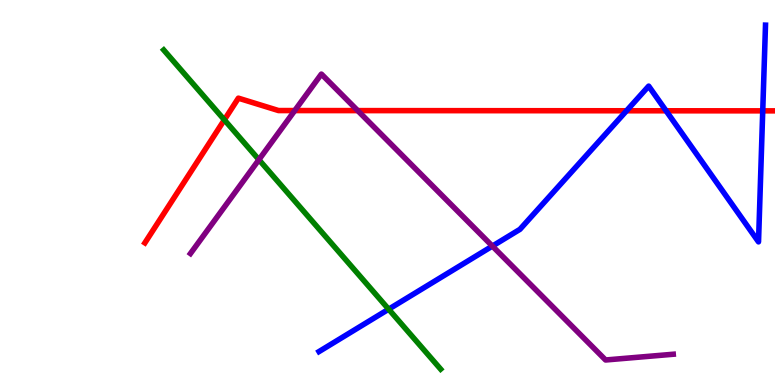[{'lines': ['blue', 'red'], 'intersections': [{'x': 8.08, 'y': 7.12}, {'x': 8.59, 'y': 7.12}, {'x': 9.84, 'y': 7.12}]}, {'lines': ['green', 'red'], 'intersections': [{'x': 2.89, 'y': 6.89}]}, {'lines': ['purple', 'red'], 'intersections': [{'x': 3.8, 'y': 7.13}, {'x': 4.62, 'y': 7.13}]}, {'lines': ['blue', 'green'], 'intersections': [{'x': 5.01, 'y': 1.97}]}, {'lines': ['blue', 'purple'], 'intersections': [{'x': 6.35, 'y': 3.61}]}, {'lines': ['green', 'purple'], 'intersections': [{'x': 3.34, 'y': 5.85}]}]